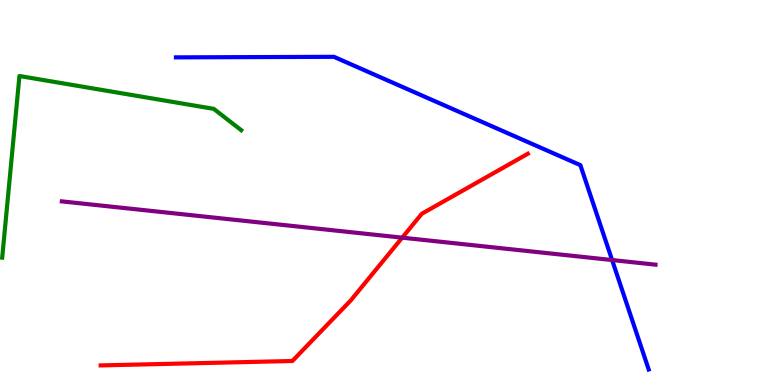[{'lines': ['blue', 'red'], 'intersections': []}, {'lines': ['green', 'red'], 'intersections': []}, {'lines': ['purple', 'red'], 'intersections': [{'x': 5.19, 'y': 3.83}]}, {'lines': ['blue', 'green'], 'intersections': []}, {'lines': ['blue', 'purple'], 'intersections': [{'x': 7.9, 'y': 3.25}]}, {'lines': ['green', 'purple'], 'intersections': []}]